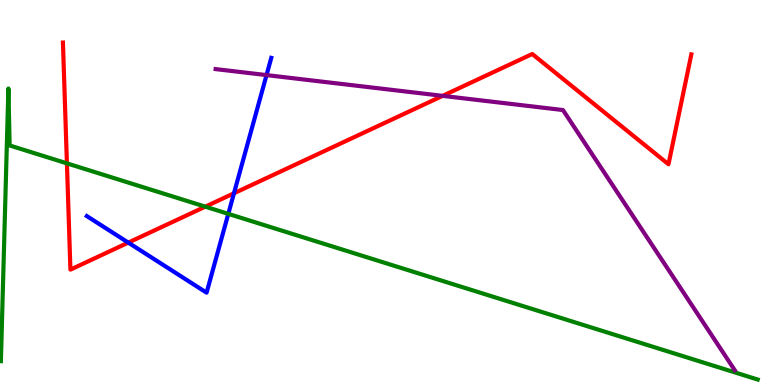[{'lines': ['blue', 'red'], 'intersections': [{'x': 1.66, 'y': 3.7}, {'x': 3.02, 'y': 4.98}]}, {'lines': ['green', 'red'], 'intersections': [{'x': 0.863, 'y': 5.76}, {'x': 2.65, 'y': 4.63}]}, {'lines': ['purple', 'red'], 'intersections': [{'x': 5.71, 'y': 7.51}]}, {'lines': ['blue', 'green'], 'intersections': [{'x': 2.95, 'y': 4.45}]}, {'lines': ['blue', 'purple'], 'intersections': [{'x': 3.44, 'y': 8.05}]}, {'lines': ['green', 'purple'], 'intersections': []}]